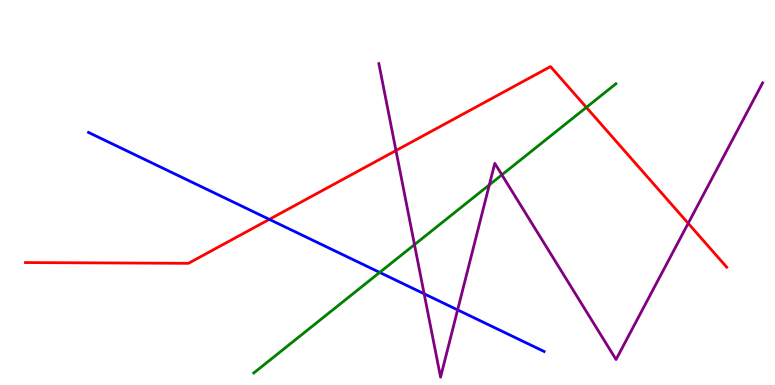[{'lines': ['blue', 'red'], 'intersections': [{'x': 3.48, 'y': 4.3}]}, {'lines': ['green', 'red'], 'intersections': [{'x': 7.57, 'y': 7.21}]}, {'lines': ['purple', 'red'], 'intersections': [{'x': 5.11, 'y': 6.09}, {'x': 8.88, 'y': 4.2}]}, {'lines': ['blue', 'green'], 'intersections': [{'x': 4.9, 'y': 2.92}]}, {'lines': ['blue', 'purple'], 'intersections': [{'x': 5.47, 'y': 2.37}, {'x': 5.9, 'y': 1.95}]}, {'lines': ['green', 'purple'], 'intersections': [{'x': 5.35, 'y': 3.65}, {'x': 6.31, 'y': 5.2}, {'x': 6.48, 'y': 5.46}]}]